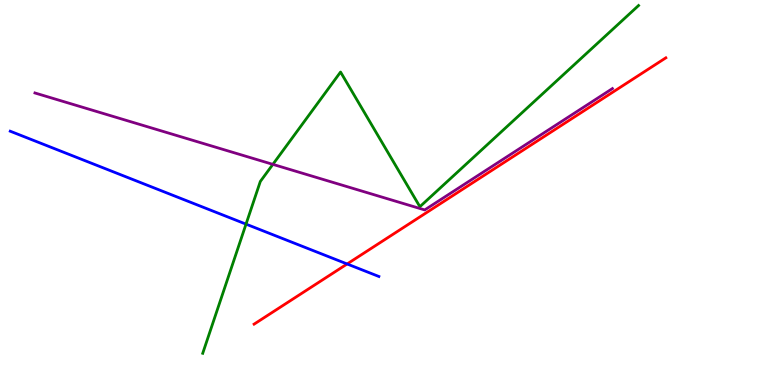[{'lines': ['blue', 'red'], 'intersections': [{'x': 4.48, 'y': 3.14}]}, {'lines': ['green', 'red'], 'intersections': []}, {'lines': ['purple', 'red'], 'intersections': []}, {'lines': ['blue', 'green'], 'intersections': [{'x': 3.17, 'y': 4.18}]}, {'lines': ['blue', 'purple'], 'intersections': []}, {'lines': ['green', 'purple'], 'intersections': [{'x': 3.52, 'y': 5.73}]}]